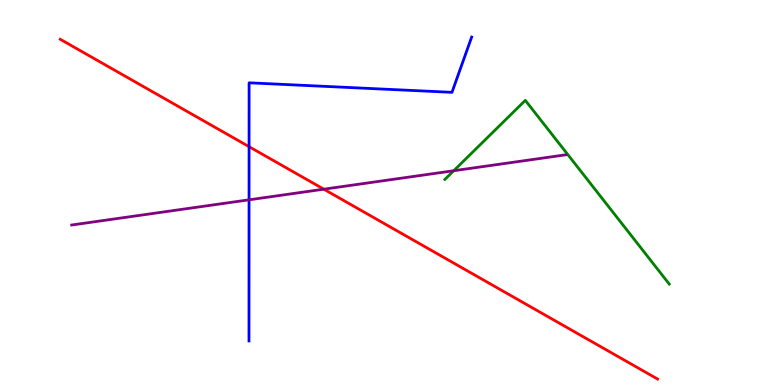[{'lines': ['blue', 'red'], 'intersections': [{'x': 3.21, 'y': 6.19}]}, {'lines': ['green', 'red'], 'intersections': []}, {'lines': ['purple', 'red'], 'intersections': [{'x': 4.18, 'y': 5.09}]}, {'lines': ['blue', 'green'], 'intersections': []}, {'lines': ['blue', 'purple'], 'intersections': [{'x': 3.21, 'y': 4.81}]}, {'lines': ['green', 'purple'], 'intersections': [{'x': 5.85, 'y': 5.57}]}]